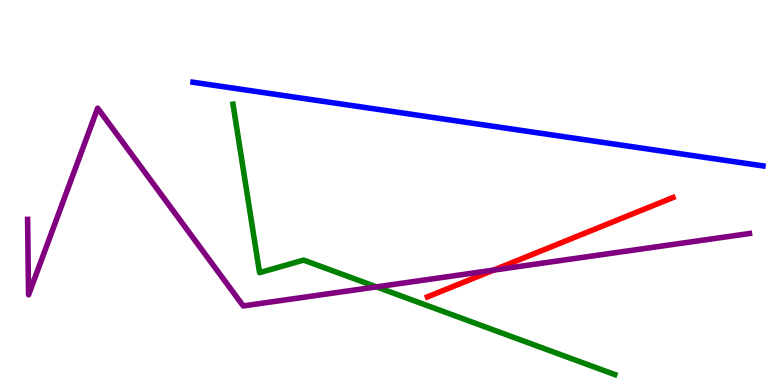[{'lines': ['blue', 'red'], 'intersections': []}, {'lines': ['green', 'red'], 'intersections': []}, {'lines': ['purple', 'red'], 'intersections': [{'x': 6.37, 'y': 2.98}]}, {'lines': ['blue', 'green'], 'intersections': []}, {'lines': ['blue', 'purple'], 'intersections': []}, {'lines': ['green', 'purple'], 'intersections': [{'x': 4.86, 'y': 2.55}]}]